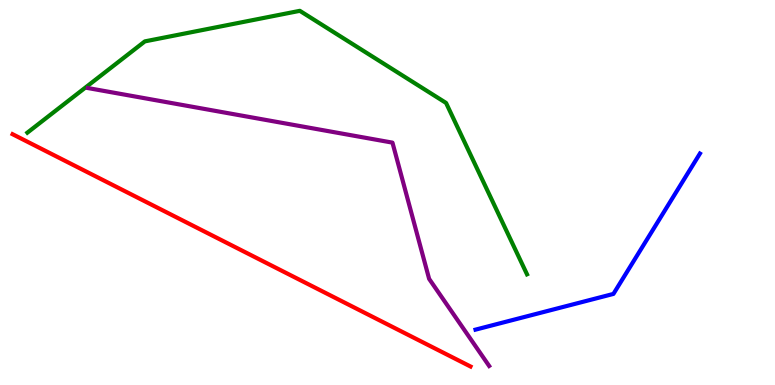[{'lines': ['blue', 'red'], 'intersections': []}, {'lines': ['green', 'red'], 'intersections': []}, {'lines': ['purple', 'red'], 'intersections': []}, {'lines': ['blue', 'green'], 'intersections': []}, {'lines': ['blue', 'purple'], 'intersections': []}, {'lines': ['green', 'purple'], 'intersections': []}]